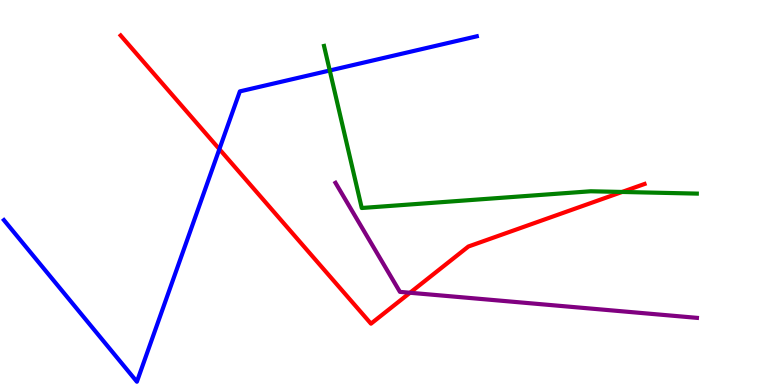[{'lines': ['blue', 'red'], 'intersections': [{'x': 2.83, 'y': 6.13}]}, {'lines': ['green', 'red'], 'intersections': [{'x': 8.03, 'y': 5.01}]}, {'lines': ['purple', 'red'], 'intersections': [{'x': 5.29, 'y': 2.4}]}, {'lines': ['blue', 'green'], 'intersections': [{'x': 4.25, 'y': 8.17}]}, {'lines': ['blue', 'purple'], 'intersections': []}, {'lines': ['green', 'purple'], 'intersections': []}]